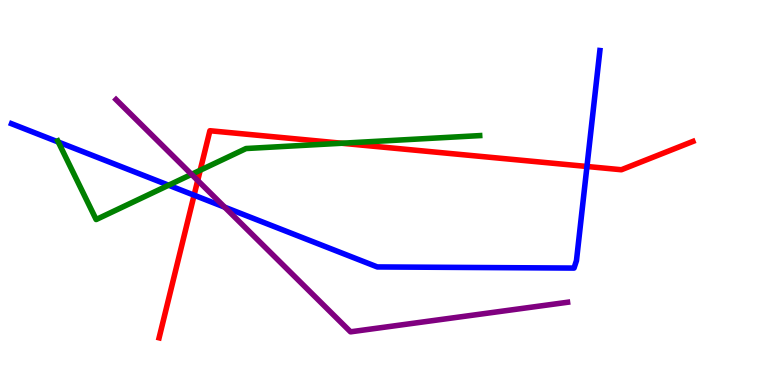[{'lines': ['blue', 'red'], 'intersections': [{'x': 2.5, 'y': 4.93}, {'x': 7.57, 'y': 5.68}]}, {'lines': ['green', 'red'], 'intersections': [{'x': 2.58, 'y': 5.58}, {'x': 4.41, 'y': 6.28}]}, {'lines': ['purple', 'red'], 'intersections': [{'x': 2.55, 'y': 5.31}]}, {'lines': ['blue', 'green'], 'intersections': [{'x': 0.752, 'y': 6.31}, {'x': 2.18, 'y': 5.19}]}, {'lines': ['blue', 'purple'], 'intersections': [{'x': 2.9, 'y': 4.62}]}, {'lines': ['green', 'purple'], 'intersections': [{'x': 2.47, 'y': 5.47}]}]